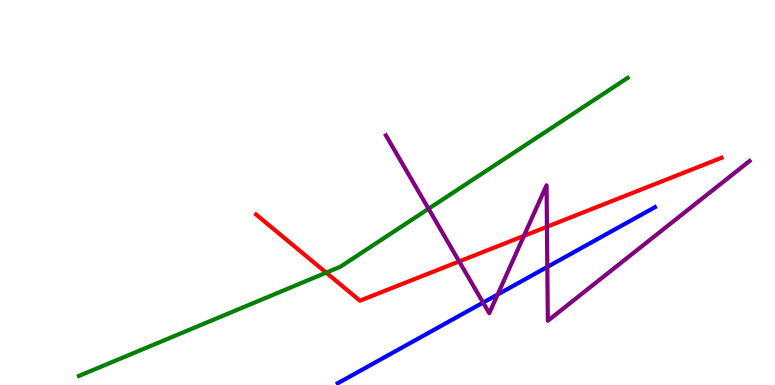[{'lines': ['blue', 'red'], 'intersections': []}, {'lines': ['green', 'red'], 'intersections': [{'x': 4.21, 'y': 2.92}]}, {'lines': ['purple', 'red'], 'intersections': [{'x': 5.92, 'y': 3.21}, {'x': 6.76, 'y': 3.87}, {'x': 7.06, 'y': 4.11}]}, {'lines': ['blue', 'green'], 'intersections': []}, {'lines': ['blue', 'purple'], 'intersections': [{'x': 6.23, 'y': 2.14}, {'x': 6.42, 'y': 2.35}, {'x': 7.06, 'y': 3.07}]}, {'lines': ['green', 'purple'], 'intersections': [{'x': 5.53, 'y': 4.58}]}]